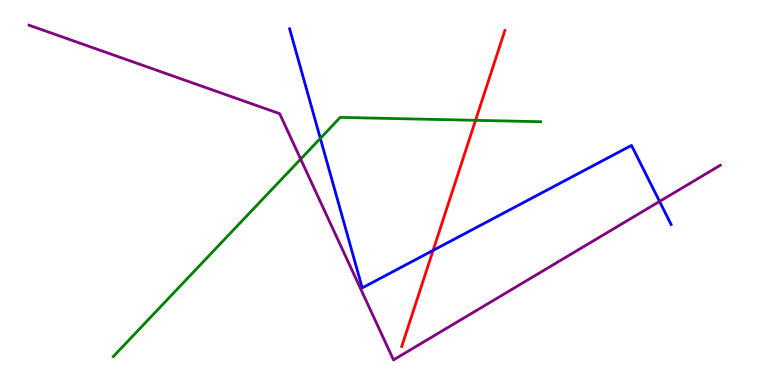[{'lines': ['blue', 'red'], 'intersections': [{'x': 5.59, 'y': 3.5}]}, {'lines': ['green', 'red'], 'intersections': [{'x': 6.14, 'y': 6.87}]}, {'lines': ['purple', 'red'], 'intersections': []}, {'lines': ['blue', 'green'], 'intersections': [{'x': 4.13, 'y': 6.41}]}, {'lines': ['blue', 'purple'], 'intersections': [{'x': 8.51, 'y': 4.77}]}, {'lines': ['green', 'purple'], 'intersections': [{'x': 3.88, 'y': 5.87}]}]